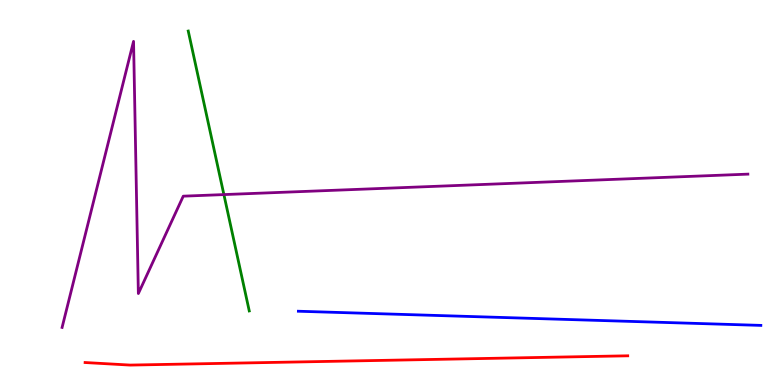[{'lines': ['blue', 'red'], 'intersections': []}, {'lines': ['green', 'red'], 'intersections': []}, {'lines': ['purple', 'red'], 'intersections': []}, {'lines': ['blue', 'green'], 'intersections': []}, {'lines': ['blue', 'purple'], 'intersections': []}, {'lines': ['green', 'purple'], 'intersections': [{'x': 2.89, 'y': 4.95}]}]